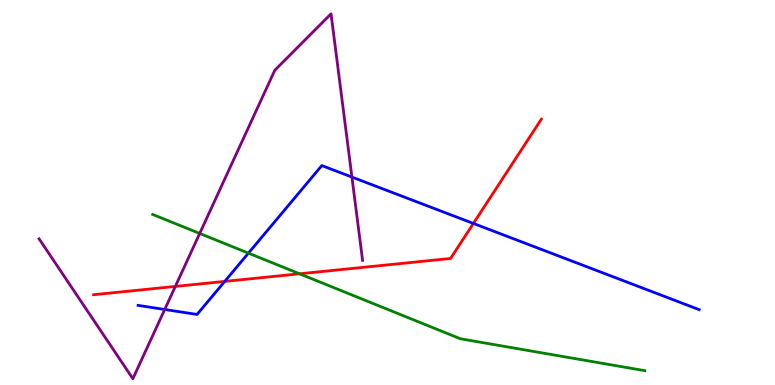[{'lines': ['blue', 'red'], 'intersections': [{'x': 2.9, 'y': 2.69}, {'x': 6.11, 'y': 4.2}]}, {'lines': ['green', 'red'], 'intersections': [{'x': 3.87, 'y': 2.89}]}, {'lines': ['purple', 'red'], 'intersections': [{'x': 2.26, 'y': 2.56}]}, {'lines': ['blue', 'green'], 'intersections': [{'x': 3.21, 'y': 3.42}]}, {'lines': ['blue', 'purple'], 'intersections': [{'x': 2.13, 'y': 1.96}, {'x': 4.54, 'y': 5.4}]}, {'lines': ['green', 'purple'], 'intersections': [{'x': 2.58, 'y': 3.94}]}]